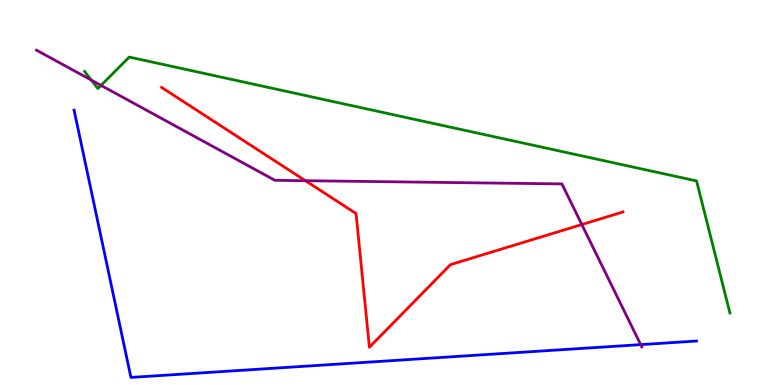[{'lines': ['blue', 'red'], 'intersections': []}, {'lines': ['green', 'red'], 'intersections': []}, {'lines': ['purple', 'red'], 'intersections': [{'x': 3.94, 'y': 5.31}, {'x': 7.51, 'y': 4.17}]}, {'lines': ['blue', 'green'], 'intersections': []}, {'lines': ['blue', 'purple'], 'intersections': [{'x': 8.27, 'y': 1.05}]}, {'lines': ['green', 'purple'], 'intersections': [{'x': 1.18, 'y': 7.92}, {'x': 1.3, 'y': 7.78}]}]